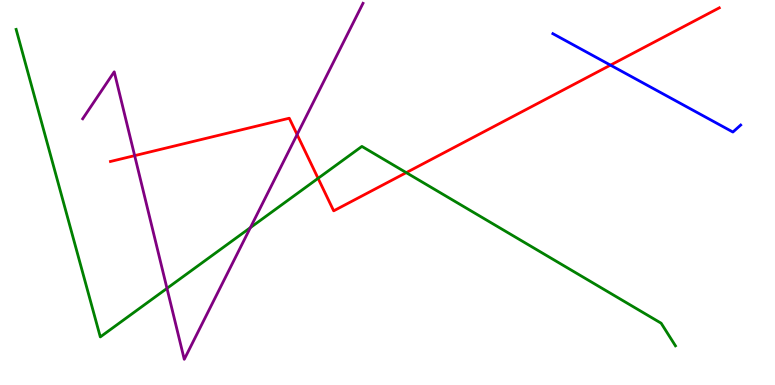[{'lines': ['blue', 'red'], 'intersections': [{'x': 7.88, 'y': 8.31}]}, {'lines': ['green', 'red'], 'intersections': [{'x': 4.1, 'y': 5.37}, {'x': 5.24, 'y': 5.52}]}, {'lines': ['purple', 'red'], 'intersections': [{'x': 1.74, 'y': 5.96}, {'x': 3.83, 'y': 6.51}]}, {'lines': ['blue', 'green'], 'intersections': []}, {'lines': ['blue', 'purple'], 'intersections': []}, {'lines': ['green', 'purple'], 'intersections': [{'x': 2.15, 'y': 2.51}, {'x': 3.23, 'y': 4.09}]}]